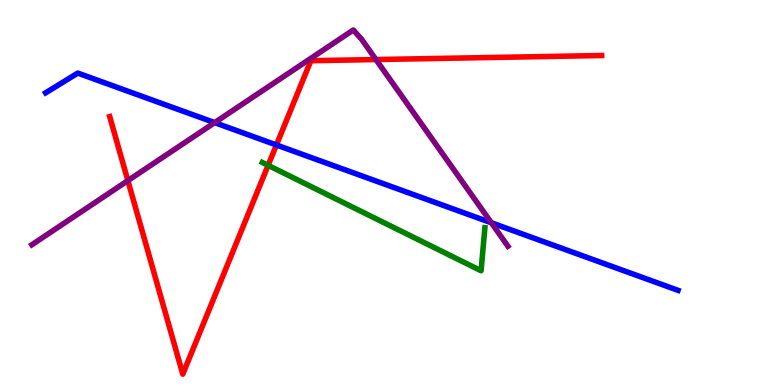[{'lines': ['blue', 'red'], 'intersections': [{'x': 3.57, 'y': 6.23}]}, {'lines': ['green', 'red'], 'intersections': [{'x': 3.46, 'y': 5.71}]}, {'lines': ['purple', 'red'], 'intersections': [{'x': 1.65, 'y': 5.31}, {'x': 4.85, 'y': 8.45}]}, {'lines': ['blue', 'green'], 'intersections': []}, {'lines': ['blue', 'purple'], 'intersections': [{'x': 2.77, 'y': 6.81}, {'x': 6.34, 'y': 4.21}]}, {'lines': ['green', 'purple'], 'intersections': []}]